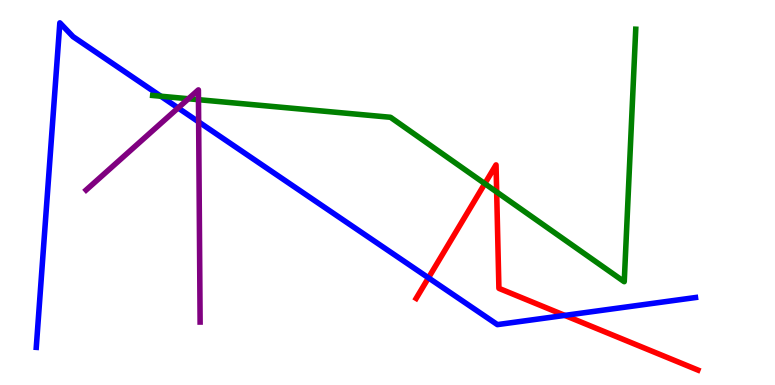[{'lines': ['blue', 'red'], 'intersections': [{'x': 5.53, 'y': 2.78}, {'x': 7.29, 'y': 1.81}]}, {'lines': ['green', 'red'], 'intersections': [{'x': 6.26, 'y': 5.23}, {'x': 6.41, 'y': 5.01}]}, {'lines': ['purple', 'red'], 'intersections': []}, {'lines': ['blue', 'green'], 'intersections': [{'x': 2.08, 'y': 7.5}]}, {'lines': ['blue', 'purple'], 'intersections': [{'x': 2.3, 'y': 7.2}, {'x': 2.56, 'y': 6.83}]}, {'lines': ['green', 'purple'], 'intersections': [{'x': 2.43, 'y': 7.43}, {'x': 2.56, 'y': 7.41}]}]